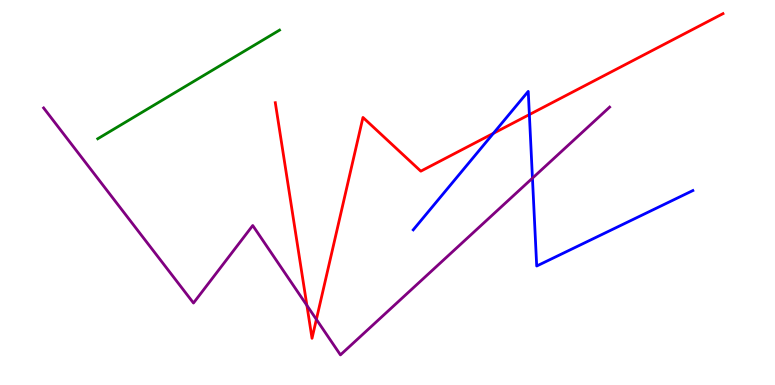[{'lines': ['blue', 'red'], 'intersections': [{'x': 6.37, 'y': 6.54}, {'x': 6.83, 'y': 7.02}]}, {'lines': ['green', 'red'], 'intersections': []}, {'lines': ['purple', 'red'], 'intersections': [{'x': 3.96, 'y': 2.07}, {'x': 4.08, 'y': 1.7}]}, {'lines': ['blue', 'green'], 'intersections': []}, {'lines': ['blue', 'purple'], 'intersections': [{'x': 6.87, 'y': 5.37}]}, {'lines': ['green', 'purple'], 'intersections': []}]